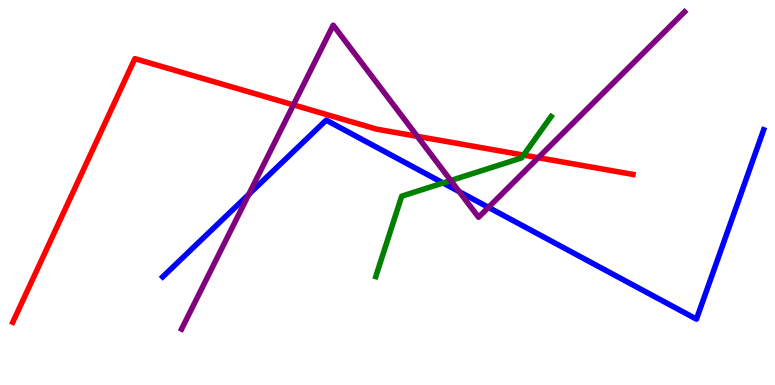[{'lines': ['blue', 'red'], 'intersections': []}, {'lines': ['green', 'red'], 'intersections': [{'x': 6.76, 'y': 5.97}]}, {'lines': ['purple', 'red'], 'intersections': [{'x': 3.79, 'y': 7.28}, {'x': 5.38, 'y': 6.46}, {'x': 6.95, 'y': 5.9}]}, {'lines': ['blue', 'green'], 'intersections': [{'x': 5.72, 'y': 5.25}]}, {'lines': ['blue', 'purple'], 'intersections': [{'x': 3.21, 'y': 4.95}, {'x': 5.92, 'y': 5.02}, {'x': 6.3, 'y': 4.61}]}, {'lines': ['green', 'purple'], 'intersections': [{'x': 5.82, 'y': 5.31}]}]